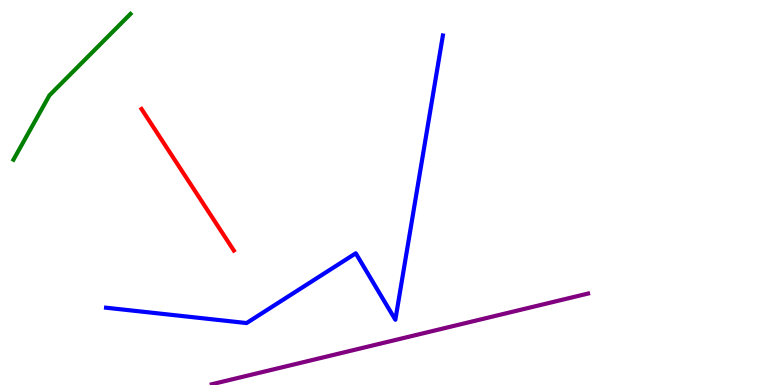[{'lines': ['blue', 'red'], 'intersections': []}, {'lines': ['green', 'red'], 'intersections': []}, {'lines': ['purple', 'red'], 'intersections': []}, {'lines': ['blue', 'green'], 'intersections': []}, {'lines': ['blue', 'purple'], 'intersections': []}, {'lines': ['green', 'purple'], 'intersections': []}]